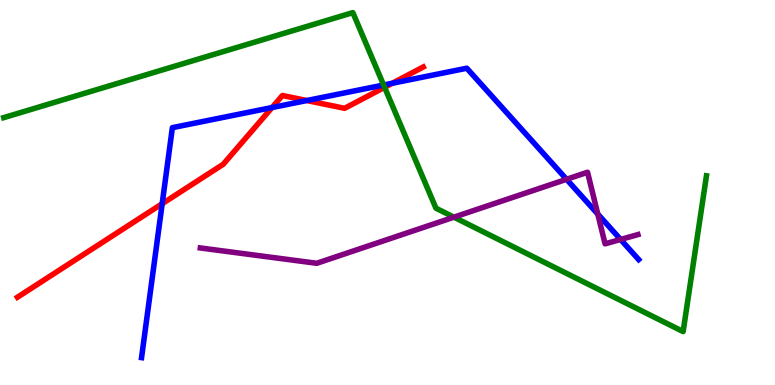[{'lines': ['blue', 'red'], 'intersections': [{'x': 2.09, 'y': 4.71}, {'x': 3.51, 'y': 7.21}, {'x': 3.96, 'y': 7.39}, {'x': 5.06, 'y': 7.84}]}, {'lines': ['green', 'red'], 'intersections': [{'x': 4.96, 'y': 7.73}]}, {'lines': ['purple', 'red'], 'intersections': []}, {'lines': ['blue', 'green'], 'intersections': [{'x': 4.95, 'y': 7.79}]}, {'lines': ['blue', 'purple'], 'intersections': [{'x': 7.31, 'y': 5.34}, {'x': 7.71, 'y': 4.44}, {'x': 8.01, 'y': 3.78}]}, {'lines': ['green', 'purple'], 'intersections': [{'x': 5.86, 'y': 4.36}]}]